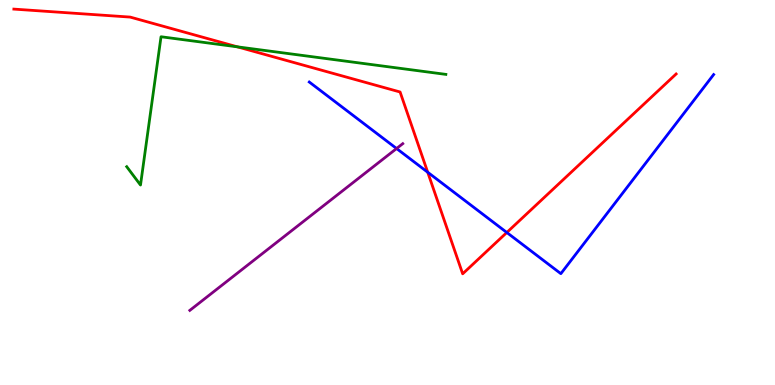[{'lines': ['blue', 'red'], 'intersections': [{'x': 5.52, 'y': 5.53}, {'x': 6.54, 'y': 3.96}]}, {'lines': ['green', 'red'], 'intersections': [{'x': 3.06, 'y': 8.78}]}, {'lines': ['purple', 'red'], 'intersections': []}, {'lines': ['blue', 'green'], 'intersections': []}, {'lines': ['blue', 'purple'], 'intersections': [{'x': 5.12, 'y': 6.14}]}, {'lines': ['green', 'purple'], 'intersections': []}]